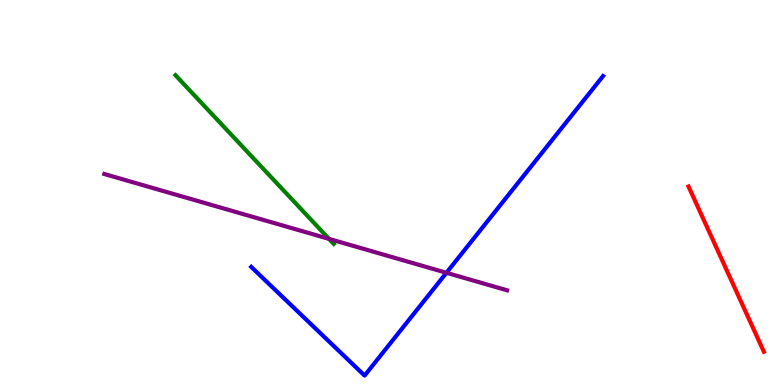[{'lines': ['blue', 'red'], 'intersections': []}, {'lines': ['green', 'red'], 'intersections': []}, {'lines': ['purple', 'red'], 'intersections': []}, {'lines': ['blue', 'green'], 'intersections': []}, {'lines': ['blue', 'purple'], 'intersections': [{'x': 5.76, 'y': 2.91}]}, {'lines': ['green', 'purple'], 'intersections': [{'x': 4.25, 'y': 3.8}]}]